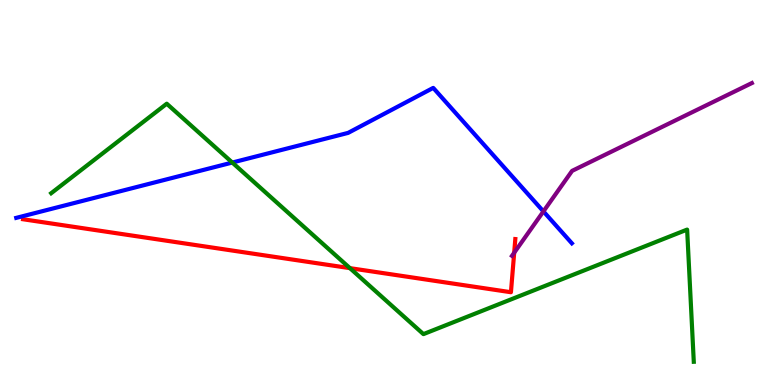[{'lines': ['blue', 'red'], 'intersections': []}, {'lines': ['green', 'red'], 'intersections': [{'x': 4.52, 'y': 3.04}]}, {'lines': ['purple', 'red'], 'intersections': [{'x': 6.63, 'y': 3.44}]}, {'lines': ['blue', 'green'], 'intersections': [{'x': 3.0, 'y': 5.78}]}, {'lines': ['blue', 'purple'], 'intersections': [{'x': 7.01, 'y': 4.51}]}, {'lines': ['green', 'purple'], 'intersections': []}]